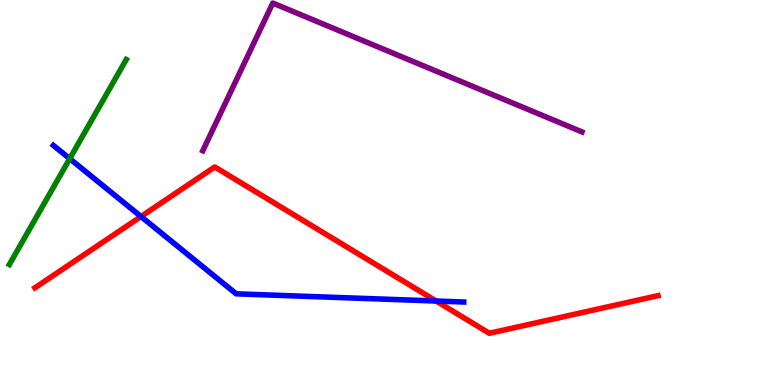[{'lines': ['blue', 'red'], 'intersections': [{'x': 1.82, 'y': 4.38}, {'x': 5.63, 'y': 2.18}]}, {'lines': ['green', 'red'], 'intersections': []}, {'lines': ['purple', 'red'], 'intersections': []}, {'lines': ['blue', 'green'], 'intersections': [{'x': 0.9, 'y': 5.88}]}, {'lines': ['blue', 'purple'], 'intersections': []}, {'lines': ['green', 'purple'], 'intersections': []}]